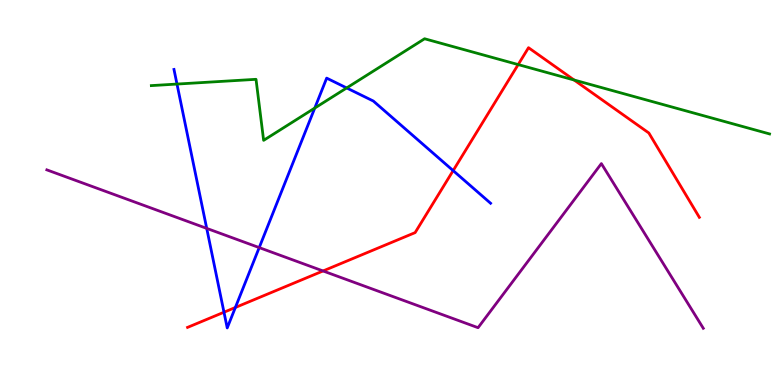[{'lines': ['blue', 'red'], 'intersections': [{'x': 2.89, 'y': 1.89}, {'x': 3.04, 'y': 2.01}, {'x': 5.85, 'y': 5.57}]}, {'lines': ['green', 'red'], 'intersections': [{'x': 6.69, 'y': 8.32}, {'x': 7.41, 'y': 7.92}]}, {'lines': ['purple', 'red'], 'intersections': [{'x': 4.17, 'y': 2.96}]}, {'lines': ['blue', 'green'], 'intersections': [{'x': 2.28, 'y': 7.82}, {'x': 4.06, 'y': 7.19}, {'x': 4.47, 'y': 7.72}]}, {'lines': ['blue', 'purple'], 'intersections': [{'x': 2.67, 'y': 4.07}, {'x': 3.34, 'y': 3.57}]}, {'lines': ['green', 'purple'], 'intersections': []}]